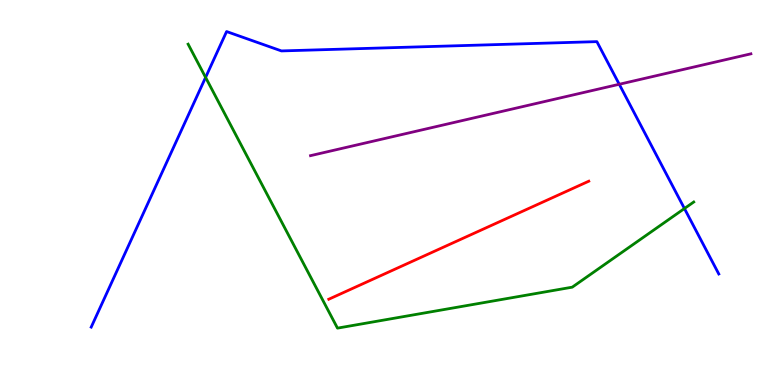[{'lines': ['blue', 'red'], 'intersections': []}, {'lines': ['green', 'red'], 'intersections': []}, {'lines': ['purple', 'red'], 'intersections': []}, {'lines': ['blue', 'green'], 'intersections': [{'x': 2.65, 'y': 7.99}, {'x': 8.83, 'y': 4.58}]}, {'lines': ['blue', 'purple'], 'intersections': [{'x': 7.99, 'y': 7.81}]}, {'lines': ['green', 'purple'], 'intersections': []}]